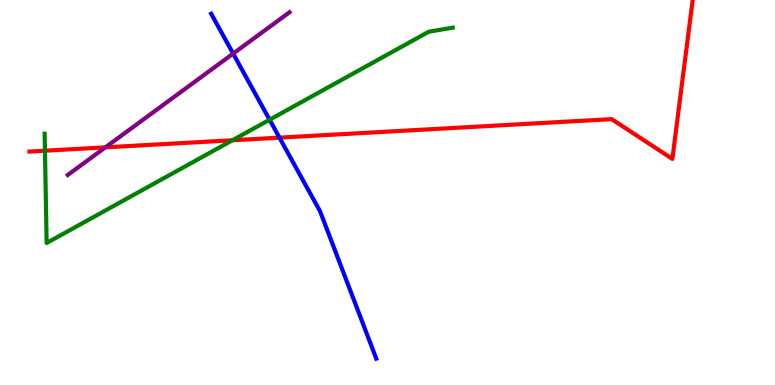[{'lines': ['blue', 'red'], 'intersections': [{'x': 3.61, 'y': 6.42}]}, {'lines': ['green', 'red'], 'intersections': [{'x': 0.58, 'y': 6.09}, {'x': 3.0, 'y': 6.36}]}, {'lines': ['purple', 'red'], 'intersections': [{'x': 1.36, 'y': 6.17}]}, {'lines': ['blue', 'green'], 'intersections': [{'x': 3.48, 'y': 6.89}]}, {'lines': ['blue', 'purple'], 'intersections': [{'x': 3.01, 'y': 8.61}]}, {'lines': ['green', 'purple'], 'intersections': []}]